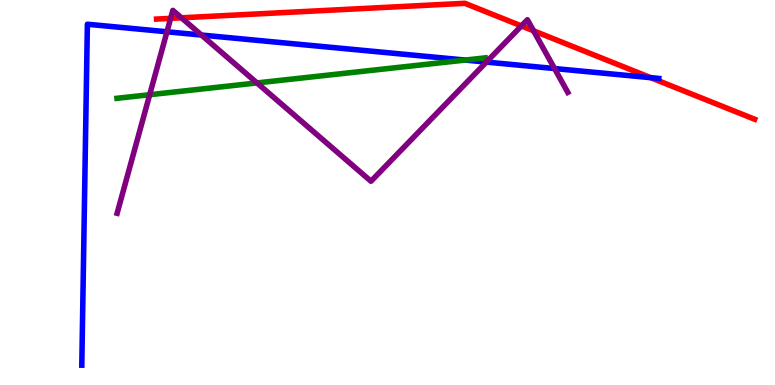[{'lines': ['blue', 'red'], 'intersections': [{'x': 8.4, 'y': 7.98}]}, {'lines': ['green', 'red'], 'intersections': []}, {'lines': ['purple', 'red'], 'intersections': [{'x': 2.2, 'y': 9.52}, {'x': 2.34, 'y': 9.54}, {'x': 6.73, 'y': 9.33}, {'x': 6.88, 'y': 9.2}]}, {'lines': ['blue', 'green'], 'intersections': [{'x': 6.0, 'y': 8.44}]}, {'lines': ['blue', 'purple'], 'intersections': [{'x': 2.15, 'y': 9.17}, {'x': 2.6, 'y': 9.09}, {'x': 6.28, 'y': 8.39}, {'x': 7.16, 'y': 8.22}]}, {'lines': ['green', 'purple'], 'intersections': [{'x': 1.93, 'y': 7.54}, {'x': 3.32, 'y': 7.85}]}]